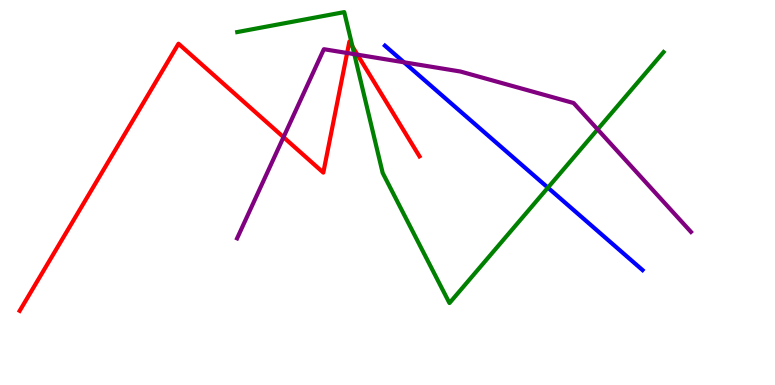[{'lines': ['blue', 'red'], 'intersections': []}, {'lines': ['green', 'red'], 'intersections': [{'x': 4.55, 'y': 8.79}]}, {'lines': ['purple', 'red'], 'intersections': [{'x': 3.66, 'y': 6.44}, {'x': 4.48, 'y': 8.62}, {'x': 4.61, 'y': 8.58}]}, {'lines': ['blue', 'green'], 'intersections': [{'x': 7.07, 'y': 5.13}]}, {'lines': ['blue', 'purple'], 'intersections': [{'x': 5.21, 'y': 8.38}]}, {'lines': ['green', 'purple'], 'intersections': [{'x': 4.57, 'y': 8.59}, {'x': 7.71, 'y': 6.64}]}]